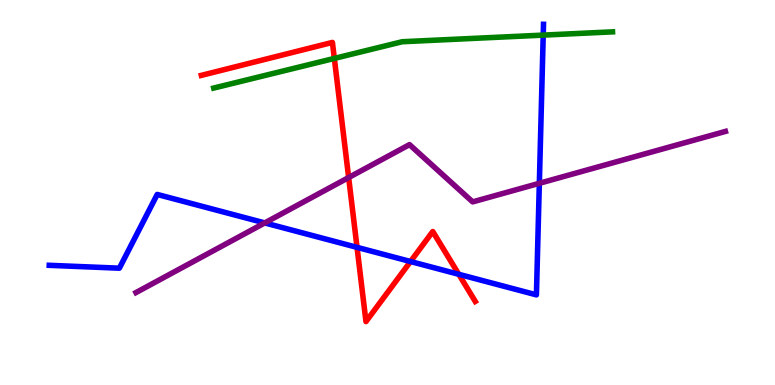[{'lines': ['blue', 'red'], 'intersections': [{'x': 4.61, 'y': 3.58}, {'x': 5.3, 'y': 3.21}, {'x': 5.92, 'y': 2.88}]}, {'lines': ['green', 'red'], 'intersections': [{'x': 4.31, 'y': 8.48}]}, {'lines': ['purple', 'red'], 'intersections': [{'x': 4.5, 'y': 5.39}]}, {'lines': ['blue', 'green'], 'intersections': [{'x': 7.01, 'y': 9.09}]}, {'lines': ['blue', 'purple'], 'intersections': [{'x': 3.42, 'y': 4.21}, {'x': 6.96, 'y': 5.24}]}, {'lines': ['green', 'purple'], 'intersections': []}]